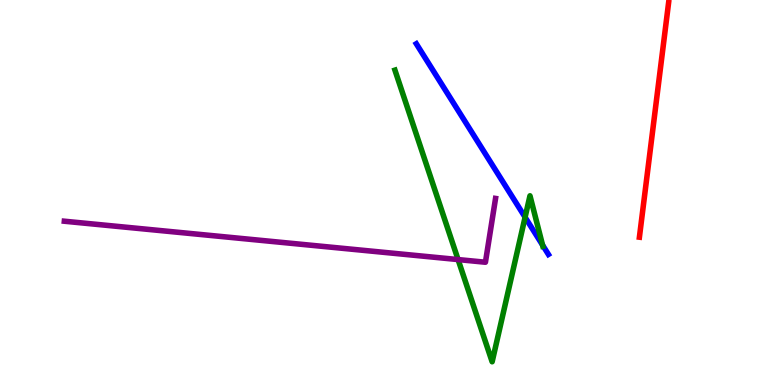[{'lines': ['blue', 'red'], 'intersections': []}, {'lines': ['green', 'red'], 'intersections': []}, {'lines': ['purple', 'red'], 'intersections': []}, {'lines': ['blue', 'green'], 'intersections': [{'x': 6.78, 'y': 4.36}, {'x': 7.0, 'y': 3.63}]}, {'lines': ['blue', 'purple'], 'intersections': []}, {'lines': ['green', 'purple'], 'intersections': [{'x': 5.91, 'y': 3.26}]}]